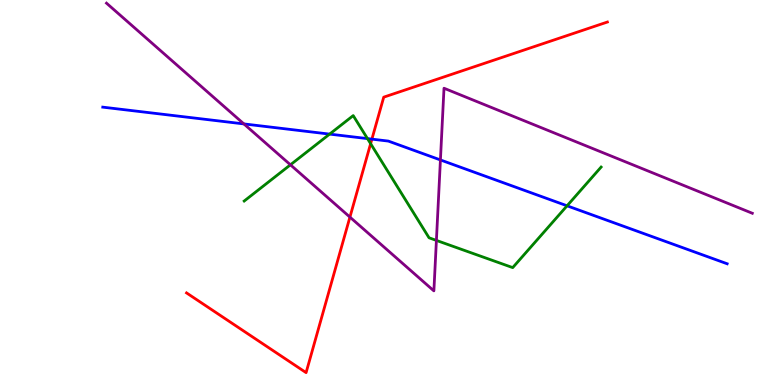[{'lines': ['blue', 'red'], 'intersections': [{'x': 4.8, 'y': 6.39}]}, {'lines': ['green', 'red'], 'intersections': [{'x': 4.78, 'y': 6.27}]}, {'lines': ['purple', 'red'], 'intersections': [{'x': 4.52, 'y': 4.36}]}, {'lines': ['blue', 'green'], 'intersections': [{'x': 4.25, 'y': 6.52}, {'x': 4.74, 'y': 6.4}, {'x': 7.32, 'y': 4.65}]}, {'lines': ['blue', 'purple'], 'intersections': [{'x': 3.15, 'y': 6.78}, {'x': 5.68, 'y': 5.85}]}, {'lines': ['green', 'purple'], 'intersections': [{'x': 3.75, 'y': 5.72}, {'x': 5.63, 'y': 3.76}]}]